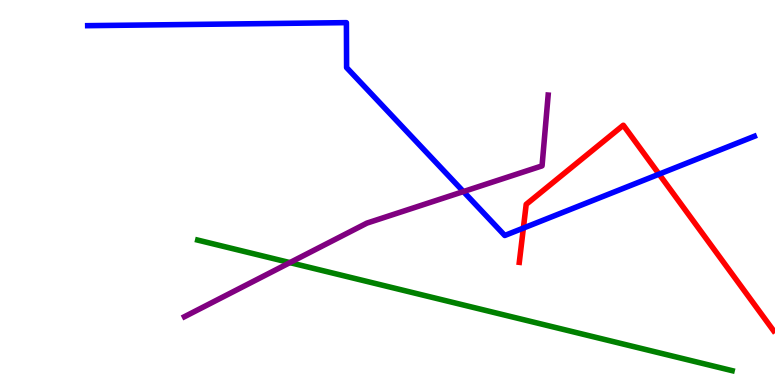[{'lines': ['blue', 'red'], 'intersections': [{'x': 6.75, 'y': 4.08}, {'x': 8.5, 'y': 5.48}]}, {'lines': ['green', 'red'], 'intersections': []}, {'lines': ['purple', 'red'], 'intersections': []}, {'lines': ['blue', 'green'], 'intersections': []}, {'lines': ['blue', 'purple'], 'intersections': [{'x': 5.98, 'y': 5.02}]}, {'lines': ['green', 'purple'], 'intersections': [{'x': 3.74, 'y': 3.18}]}]